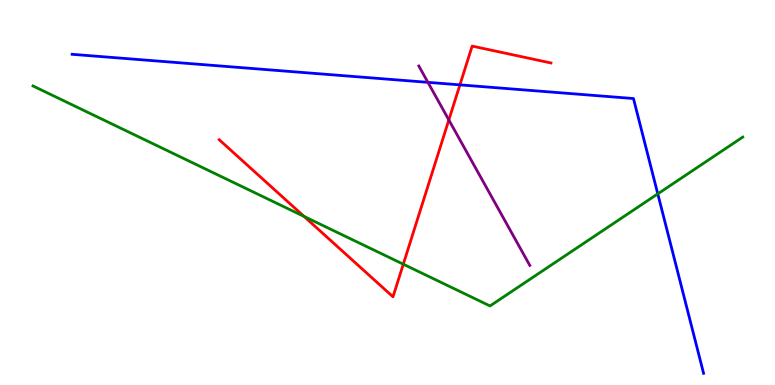[{'lines': ['blue', 'red'], 'intersections': [{'x': 5.93, 'y': 7.8}]}, {'lines': ['green', 'red'], 'intersections': [{'x': 3.92, 'y': 4.38}, {'x': 5.2, 'y': 3.14}]}, {'lines': ['purple', 'red'], 'intersections': [{'x': 5.79, 'y': 6.88}]}, {'lines': ['blue', 'green'], 'intersections': [{'x': 8.49, 'y': 4.96}]}, {'lines': ['blue', 'purple'], 'intersections': [{'x': 5.52, 'y': 7.86}]}, {'lines': ['green', 'purple'], 'intersections': []}]